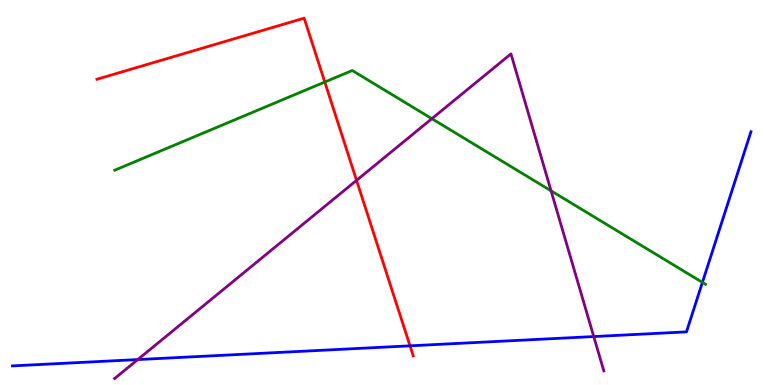[{'lines': ['blue', 'red'], 'intersections': [{'x': 5.29, 'y': 1.02}]}, {'lines': ['green', 'red'], 'intersections': [{'x': 4.19, 'y': 7.87}]}, {'lines': ['purple', 'red'], 'intersections': [{'x': 4.6, 'y': 5.32}]}, {'lines': ['blue', 'green'], 'intersections': [{'x': 9.06, 'y': 2.67}]}, {'lines': ['blue', 'purple'], 'intersections': [{'x': 1.78, 'y': 0.66}, {'x': 7.66, 'y': 1.26}]}, {'lines': ['green', 'purple'], 'intersections': [{'x': 5.57, 'y': 6.92}, {'x': 7.11, 'y': 5.04}]}]